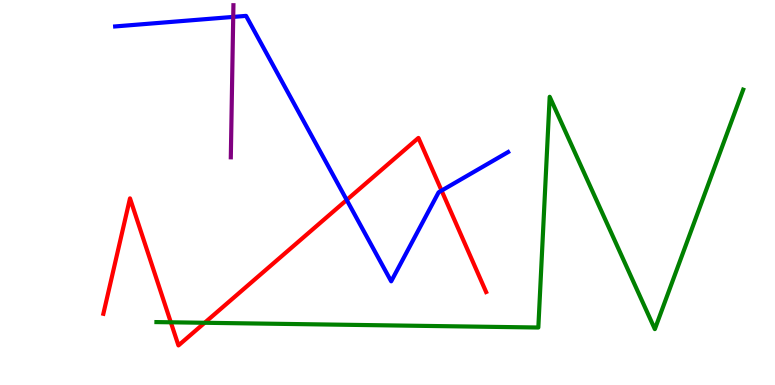[{'lines': ['blue', 'red'], 'intersections': [{'x': 4.47, 'y': 4.81}, {'x': 5.7, 'y': 5.05}]}, {'lines': ['green', 'red'], 'intersections': [{'x': 2.2, 'y': 1.63}, {'x': 2.64, 'y': 1.62}]}, {'lines': ['purple', 'red'], 'intersections': []}, {'lines': ['blue', 'green'], 'intersections': []}, {'lines': ['blue', 'purple'], 'intersections': [{'x': 3.01, 'y': 9.56}]}, {'lines': ['green', 'purple'], 'intersections': []}]